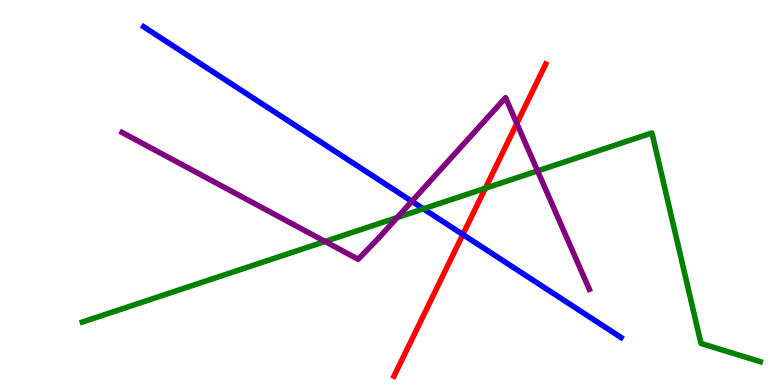[{'lines': ['blue', 'red'], 'intersections': [{'x': 5.97, 'y': 3.91}]}, {'lines': ['green', 'red'], 'intersections': [{'x': 6.26, 'y': 5.11}]}, {'lines': ['purple', 'red'], 'intersections': [{'x': 6.67, 'y': 6.79}]}, {'lines': ['blue', 'green'], 'intersections': [{'x': 5.46, 'y': 4.58}]}, {'lines': ['blue', 'purple'], 'intersections': [{'x': 5.31, 'y': 4.77}]}, {'lines': ['green', 'purple'], 'intersections': [{'x': 4.19, 'y': 3.73}, {'x': 5.13, 'y': 4.35}, {'x': 6.94, 'y': 5.56}]}]